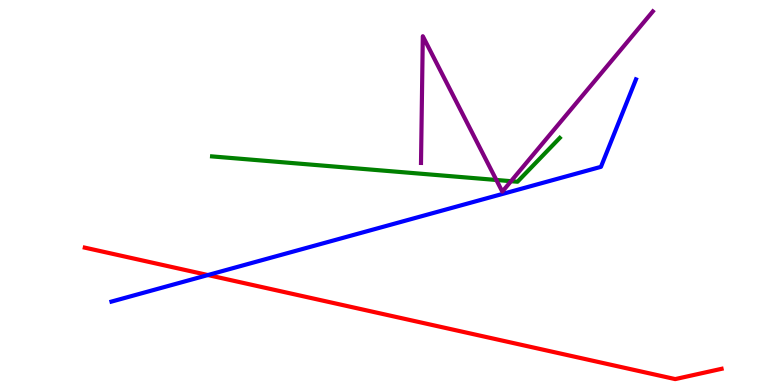[{'lines': ['blue', 'red'], 'intersections': [{'x': 2.68, 'y': 2.86}]}, {'lines': ['green', 'red'], 'intersections': []}, {'lines': ['purple', 'red'], 'intersections': []}, {'lines': ['blue', 'green'], 'intersections': []}, {'lines': ['blue', 'purple'], 'intersections': []}, {'lines': ['green', 'purple'], 'intersections': [{'x': 6.4, 'y': 5.33}, {'x': 6.59, 'y': 5.29}]}]